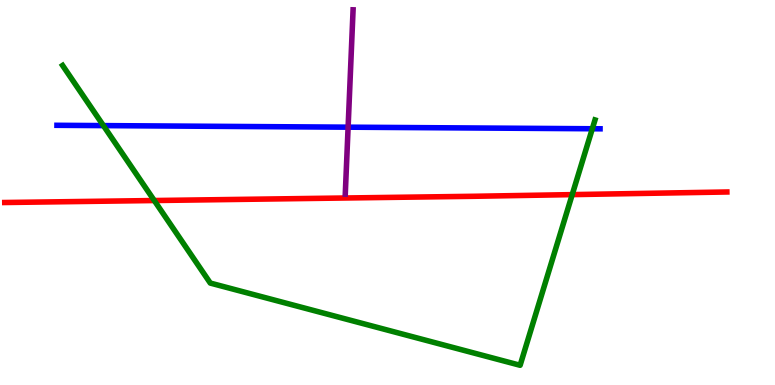[{'lines': ['blue', 'red'], 'intersections': []}, {'lines': ['green', 'red'], 'intersections': [{'x': 1.99, 'y': 4.79}, {'x': 7.38, 'y': 4.94}]}, {'lines': ['purple', 'red'], 'intersections': []}, {'lines': ['blue', 'green'], 'intersections': [{'x': 1.33, 'y': 6.74}, {'x': 7.64, 'y': 6.66}]}, {'lines': ['blue', 'purple'], 'intersections': [{'x': 4.49, 'y': 6.7}]}, {'lines': ['green', 'purple'], 'intersections': []}]